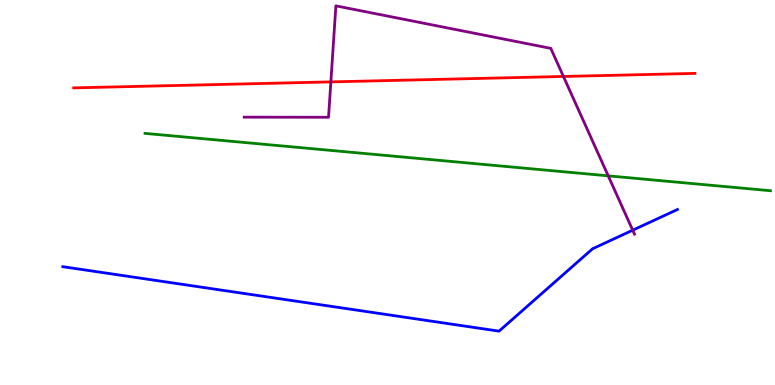[{'lines': ['blue', 'red'], 'intersections': []}, {'lines': ['green', 'red'], 'intersections': []}, {'lines': ['purple', 'red'], 'intersections': [{'x': 4.27, 'y': 7.87}, {'x': 7.27, 'y': 8.01}]}, {'lines': ['blue', 'green'], 'intersections': []}, {'lines': ['blue', 'purple'], 'intersections': [{'x': 8.16, 'y': 4.02}]}, {'lines': ['green', 'purple'], 'intersections': [{'x': 7.85, 'y': 5.43}]}]